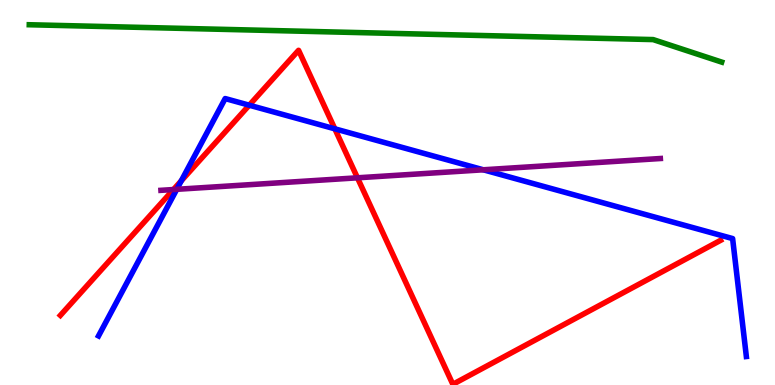[{'lines': ['blue', 'red'], 'intersections': [{'x': 2.34, 'y': 5.3}, {'x': 3.22, 'y': 7.27}, {'x': 4.32, 'y': 6.65}]}, {'lines': ['green', 'red'], 'intersections': []}, {'lines': ['purple', 'red'], 'intersections': [{'x': 2.24, 'y': 5.08}, {'x': 4.61, 'y': 5.38}]}, {'lines': ['blue', 'green'], 'intersections': []}, {'lines': ['blue', 'purple'], 'intersections': [{'x': 2.28, 'y': 5.08}, {'x': 6.24, 'y': 5.59}]}, {'lines': ['green', 'purple'], 'intersections': []}]